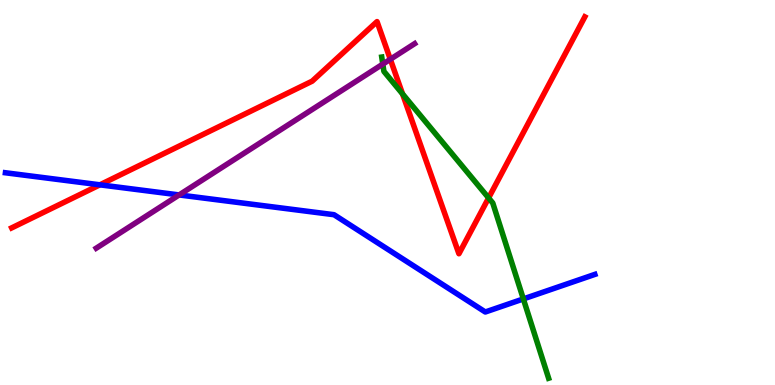[{'lines': ['blue', 'red'], 'intersections': [{'x': 1.29, 'y': 5.2}]}, {'lines': ['green', 'red'], 'intersections': [{'x': 5.19, 'y': 7.56}, {'x': 6.3, 'y': 4.86}]}, {'lines': ['purple', 'red'], 'intersections': [{'x': 5.04, 'y': 8.46}]}, {'lines': ['blue', 'green'], 'intersections': [{'x': 6.75, 'y': 2.24}]}, {'lines': ['blue', 'purple'], 'intersections': [{'x': 2.31, 'y': 4.94}]}, {'lines': ['green', 'purple'], 'intersections': [{'x': 4.94, 'y': 8.33}]}]